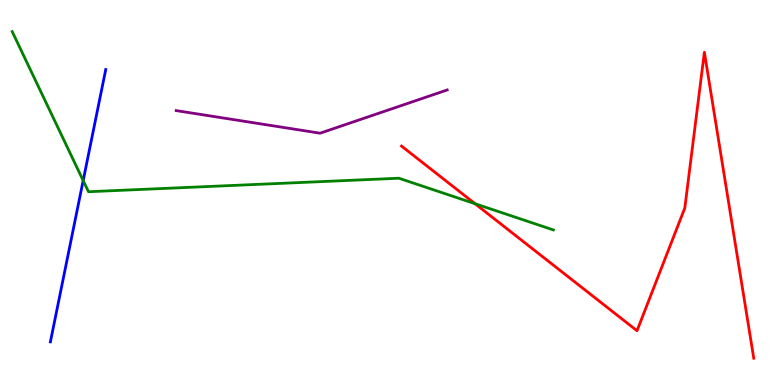[{'lines': ['blue', 'red'], 'intersections': []}, {'lines': ['green', 'red'], 'intersections': [{'x': 6.13, 'y': 4.71}]}, {'lines': ['purple', 'red'], 'intersections': []}, {'lines': ['blue', 'green'], 'intersections': [{'x': 1.07, 'y': 5.31}]}, {'lines': ['blue', 'purple'], 'intersections': []}, {'lines': ['green', 'purple'], 'intersections': []}]